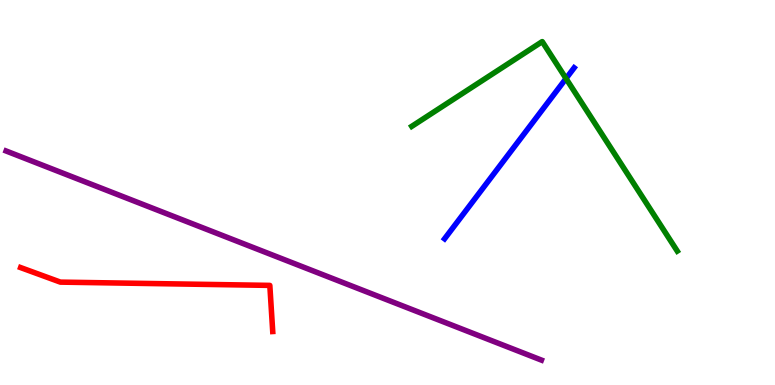[{'lines': ['blue', 'red'], 'intersections': []}, {'lines': ['green', 'red'], 'intersections': []}, {'lines': ['purple', 'red'], 'intersections': []}, {'lines': ['blue', 'green'], 'intersections': [{'x': 7.3, 'y': 7.96}]}, {'lines': ['blue', 'purple'], 'intersections': []}, {'lines': ['green', 'purple'], 'intersections': []}]